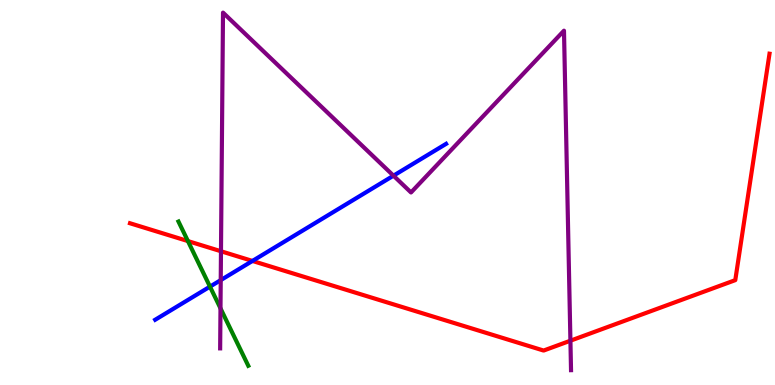[{'lines': ['blue', 'red'], 'intersections': [{'x': 3.26, 'y': 3.22}]}, {'lines': ['green', 'red'], 'intersections': [{'x': 2.42, 'y': 3.74}]}, {'lines': ['purple', 'red'], 'intersections': [{'x': 2.85, 'y': 3.47}, {'x': 7.36, 'y': 1.15}]}, {'lines': ['blue', 'green'], 'intersections': [{'x': 2.71, 'y': 2.56}]}, {'lines': ['blue', 'purple'], 'intersections': [{'x': 2.85, 'y': 2.72}, {'x': 5.08, 'y': 5.44}]}, {'lines': ['green', 'purple'], 'intersections': [{'x': 2.85, 'y': 1.99}]}]